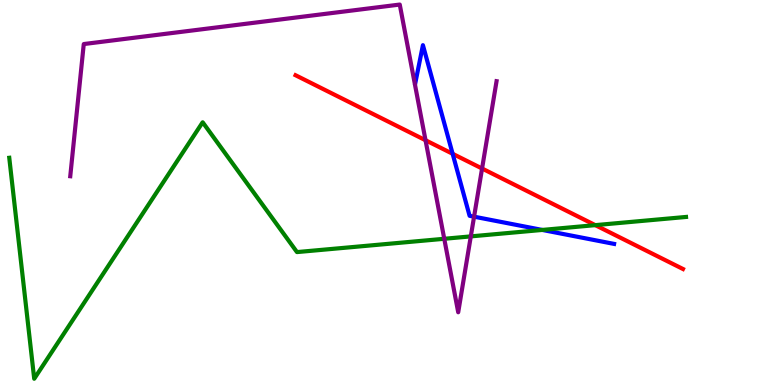[{'lines': ['blue', 'red'], 'intersections': [{'x': 5.84, 'y': 6.01}]}, {'lines': ['green', 'red'], 'intersections': [{'x': 7.68, 'y': 4.15}]}, {'lines': ['purple', 'red'], 'intersections': [{'x': 5.49, 'y': 6.36}, {'x': 6.22, 'y': 5.62}]}, {'lines': ['blue', 'green'], 'intersections': [{'x': 7.0, 'y': 4.03}]}, {'lines': ['blue', 'purple'], 'intersections': [{'x': 6.12, 'y': 4.37}]}, {'lines': ['green', 'purple'], 'intersections': [{'x': 5.73, 'y': 3.8}, {'x': 6.07, 'y': 3.86}]}]